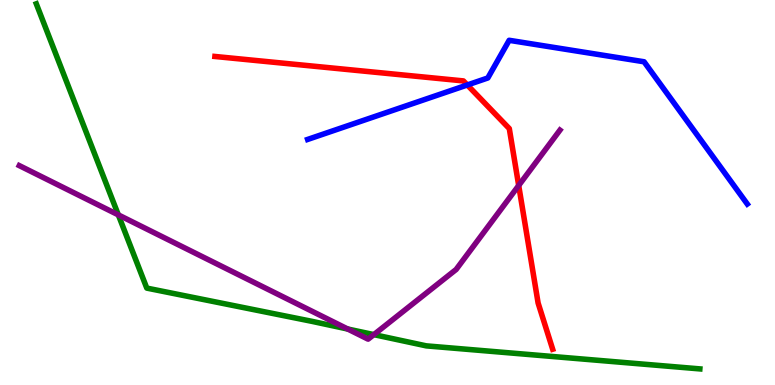[{'lines': ['blue', 'red'], 'intersections': [{'x': 6.03, 'y': 7.79}]}, {'lines': ['green', 'red'], 'intersections': []}, {'lines': ['purple', 'red'], 'intersections': [{'x': 6.69, 'y': 5.18}]}, {'lines': ['blue', 'green'], 'intersections': []}, {'lines': ['blue', 'purple'], 'intersections': []}, {'lines': ['green', 'purple'], 'intersections': [{'x': 1.53, 'y': 4.42}, {'x': 4.49, 'y': 1.45}, {'x': 4.82, 'y': 1.31}]}]